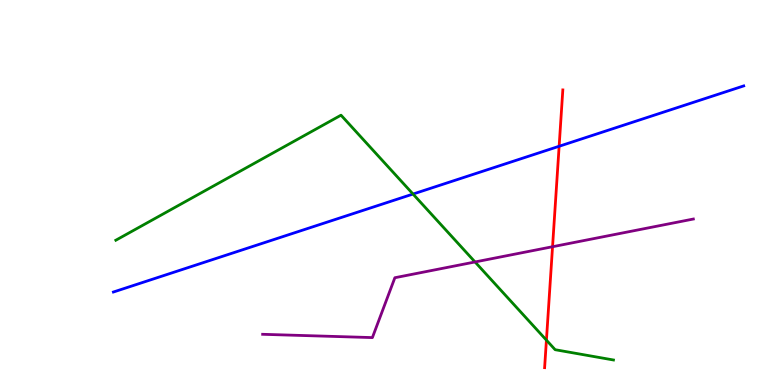[{'lines': ['blue', 'red'], 'intersections': [{'x': 7.21, 'y': 6.2}]}, {'lines': ['green', 'red'], 'intersections': [{'x': 7.05, 'y': 1.17}]}, {'lines': ['purple', 'red'], 'intersections': [{'x': 7.13, 'y': 3.59}]}, {'lines': ['blue', 'green'], 'intersections': [{'x': 5.33, 'y': 4.96}]}, {'lines': ['blue', 'purple'], 'intersections': []}, {'lines': ['green', 'purple'], 'intersections': [{'x': 6.13, 'y': 3.2}]}]